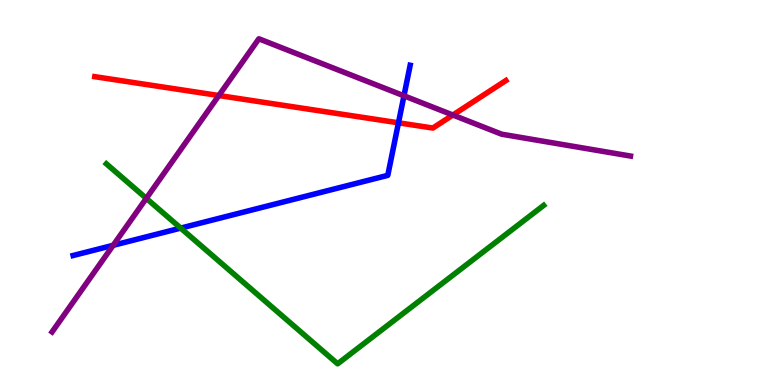[{'lines': ['blue', 'red'], 'intersections': [{'x': 5.14, 'y': 6.81}]}, {'lines': ['green', 'red'], 'intersections': []}, {'lines': ['purple', 'red'], 'intersections': [{'x': 2.82, 'y': 7.52}, {'x': 5.84, 'y': 7.01}]}, {'lines': ['blue', 'green'], 'intersections': [{'x': 2.33, 'y': 4.08}]}, {'lines': ['blue', 'purple'], 'intersections': [{'x': 1.46, 'y': 3.63}, {'x': 5.21, 'y': 7.51}]}, {'lines': ['green', 'purple'], 'intersections': [{'x': 1.89, 'y': 4.85}]}]